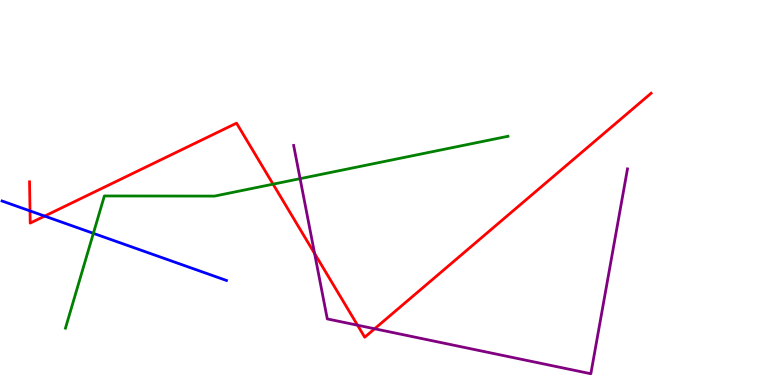[{'lines': ['blue', 'red'], 'intersections': [{'x': 0.387, 'y': 4.52}, {'x': 0.576, 'y': 4.39}]}, {'lines': ['green', 'red'], 'intersections': [{'x': 3.52, 'y': 5.22}]}, {'lines': ['purple', 'red'], 'intersections': [{'x': 4.06, 'y': 3.41}, {'x': 4.61, 'y': 1.55}, {'x': 4.83, 'y': 1.46}]}, {'lines': ['blue', 'green'], 'intersections': [{'x': 1.2, 'y': 3.94}]}, {'lines': ['blue', 'purple'], 'intersections': []}, {'lines': ['green', 'purple'], 'intersections': [{'x': 3.87, 'y': 5.36}]}]